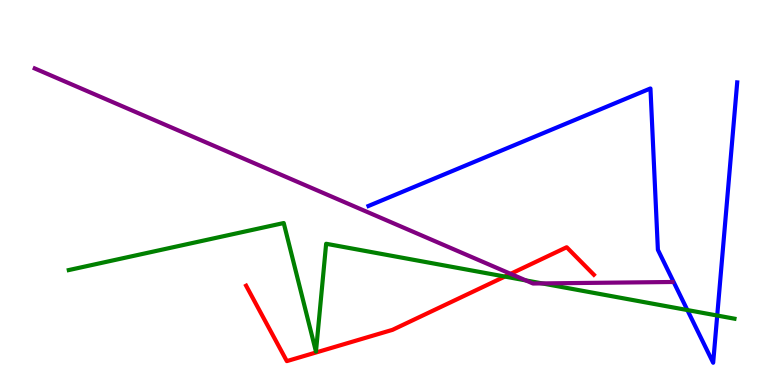[{'lines': ['blue', 'red'], 'intersections': []}, {'lines': ['green', 'red'], 'intersections': [{'x': 6.51, 'y': 2.82}]}, {'lines': ['purple', 'red'], 'intersections': [{'x': 6.59, 'y': 2.89}]}, {'lines': ['blue', 'green'], 'intersections': [{'x': 8.87, 'y': 1.95}, {'x': 9.25, 'y': 1.8}]}, {'lines': ['blue', 'purple'], 'intersections': []}, {'lines': ['green', 'purple'], 'intersections': [{'x': 6.78, 'y': 2.72}, {'x': 7.0, 'y': 2.64}]}]